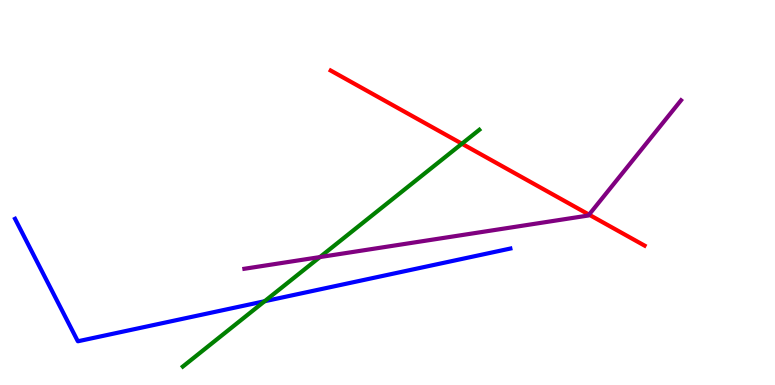[{'lines': ['blue', 'red'], 'intersections': []}, {'lines': ['green', 'red'], 'intersections': [{'x': 5.96, 'y': 6.27}]}, {'lines': ['purple', 'red'], 'intersections': [{'x': 7.6, 'y': 4.42}]}, {'lines': ['blue', 'green'], 'intersections': [{'x': 3.41, 'y': 2.18}]}, {'lines': ['blue', 'purple'], 'intersections': []}, {'lines': ['green', 'purple'], 'intersections': [{'x': 4.13, 'y': 3.32}]}]